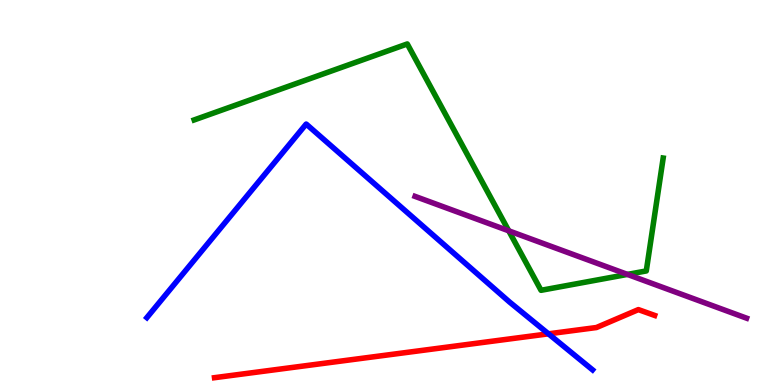[{'lines': ['blue', 'red'], 'intersections': [{'x': 7.08, 'y': 1.33}]}, {'lines': ['green', 'red'], 'intersections': []}, {'lines': ['purple', 'red'], 'intersections': []}, {'lines': ['blue', 'green'], 'intersections': []}, {'lines': ['blue', 'purple'], 'intersections': []}, {'lines': ['green', 'purple'], 'intersections': [{'x': 6.56, 'y': 4.0}, {'x': 8.1, 'y': 2.87}]}]